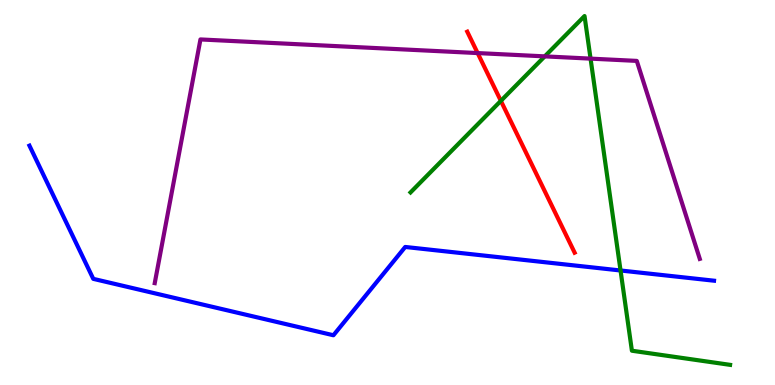[{'lines': ['blue', 'red'], 'intersections': []}, {'lines': ['green', 'red'], 'intersections': [{'x': 6.46, 'y': 7.38}]}, {'lines': ['purple', 'red'], 'intersections': [{'x': 6.16, 'y': 8.62}]}, {'lines': ['blue', 'green'], 'intersections': [{'x': 8.01, 'y': 2.97}]}, {'lines': ['blue', 'purple'], 'intersections': []}, {'lines': ['green', 'purple'], 'intersections': [{'x': 7.03, 'y': 8.54}, {'x': 7.62, 'y': 8.48}]}]